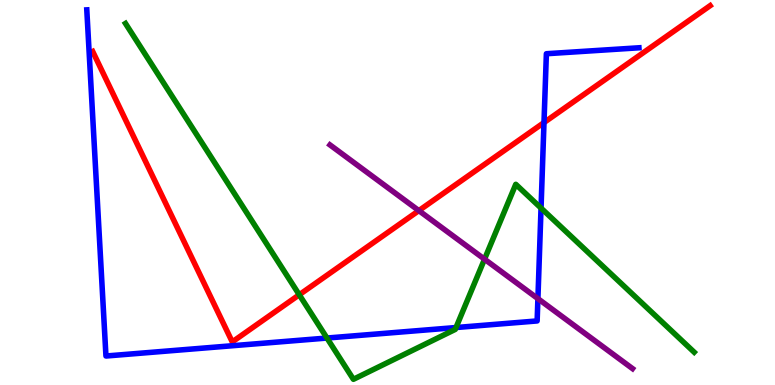[{'lines': ['blue', 'red'], 'intersections': [{'x': 7.02, 'y': 6.82}]}, {'lines': ['green', 'red'], 'intersections': [{'x': 3.86, 'y': 2.34}]}, {'lines': ['purple', 'red'], 'intersections': [{'x': 5.4, 'y': 4.53}]}, {'lines': ['blue', 'green'], 'intersections': [{'x': 4.22, 'y': 1.22}, {'x': 5.88, 'y': 1.49}, {'x': 6.98, 'y': 4.6}]}, {'lines': ['blue', 'purple'], 'intersections': [{'x': 6.94, 'y': 2.24}]}, {'lines': ['green', 'purple'], 'intersections': [{'x': 6.25, 'y': 3.27}]}]